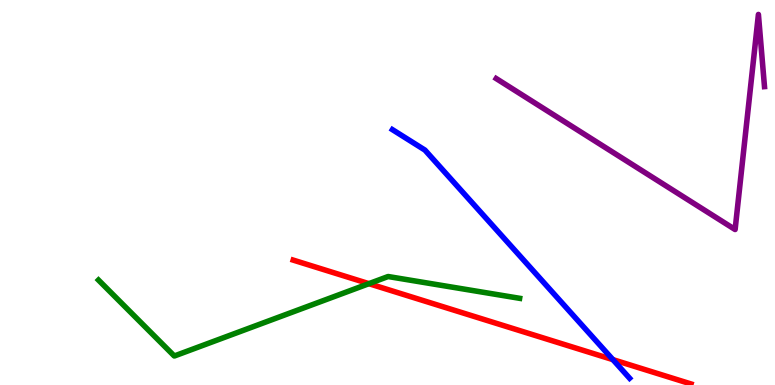[{'lines': ['blue', 'red'], 'intersections': [{'x': 7.91, 'y': 0.659}]}, {'lines': ['green', 'red'], 'intersections': [{'x': 4.76, 'y': 2.63}]}, {'lines': ['purple', 'red'], 'intersections': []}, {'lines': ['blue', 'green'], 'intersections': []}, {'lines': ['blue', 'purple'], 'intersections': []}, {'lines': ['green', 'purple'], 'intersections': []}]